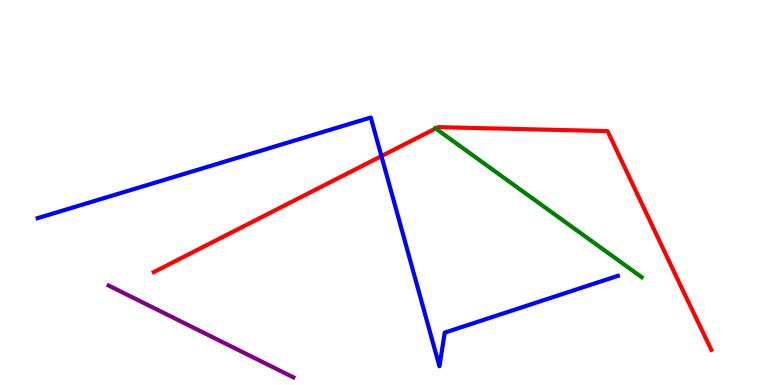[{'lines': ['blue', 'red'], 'intersections': [{'x': 4.92, 'y': 5.95}]}, {'lines': ['green', 'red'], 'intersections': [{'x': 5.62, 'y': 6.66}]}, {'lines': ['purple', 'red'], 'intersections': []}, {'lines': ['blue', 'green'], 'intersections': []}, {'lines': ['blue', 'purple'], 'intersections': []}, {'lines': ['green', 'purple'], 'intersections': []}]